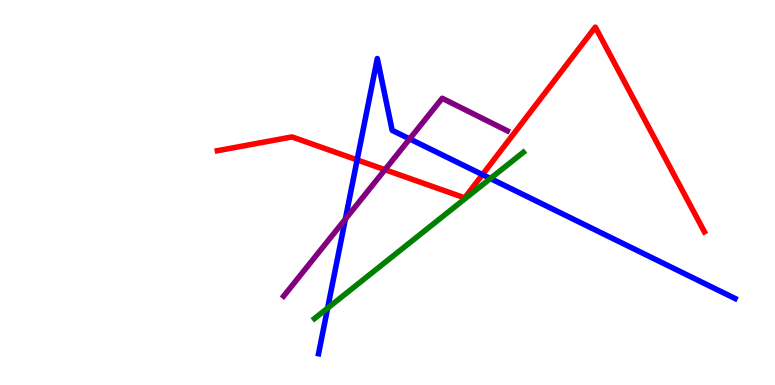[{'lines': ['blue', 'red'], 'intersections': [{'x': 4.61, 'y': 5.85}, {'x': 6.23, 'y': 5.46}]}, {'lines': ['green', 'red'], 'intersections': []}, {'lines': ['purple', 'red'], 'intersections': [{'x': 4.97, 'y': 5.59}]}, {'lines': ['blue', 'green'], 'intersections': [{'x': 4.23, 'y': 2.0}, {'x': 6.33, 'y': 5.36}]}, {'lines': ['blue', 'purple'], 'intersections': [{'x': 4.46, 'y': 4.31}, {'x': 5.29, 'y': 6.39}]}, {'lines': ['green', 'purple'], 'intersections': []}]